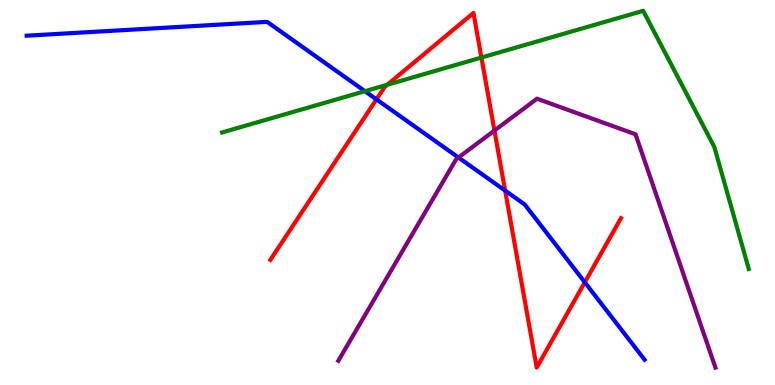[{'lines': ['blue', 'red'], 'intersections': [{'x': 4.86, 'y': 7.42}, {'x': 6.52, 'y': 5.05}, {'x': 7.55, 'y': 2.67}]}, {'lines': ['green', 'red'], 'intersections': [{'x': 5.0, 'y': 7.8}, {'x': 6.21, 'y': 8.51}]}, {'lines': ['purple', 'red'], 'intersections': [{'x': 6.38, 'y': 6.61}]}, {'lines': ['blue', 'green'], 'intersections': [{'x': 4.71, 'y': 7.63}]}, {'lines': ['blue', 'purple'], 'intersections': [{'x': 5.92, 'y': 5.91}]}, {'lines': ['green', 'purple'], 'intersections': []}]